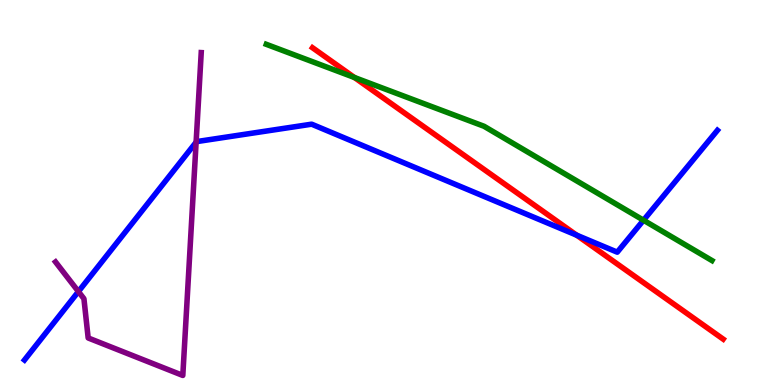[{'lines': ['blue', 'red'], 'intersections': [{'x': 7.44, 'y': 3.89}]}, {'lines': ['green', 'red'], 'intersections': [{'x': 4.57, 'y': 7.99}]}, {'lines': ['purple', 'red'], 'intersections': []}, {'lines': ['blue', 'green'], 'intersections': [{'x': 8.3, 'y': 4.28}]}, {'lines': ['blue', 'purple'], 'intersections': [{'x': 1.01, 'y': 2.43}, {'x': 2.53, 'y': 6.31}]}, {'lines': ['green', 'purple'], 'intersections': []}]